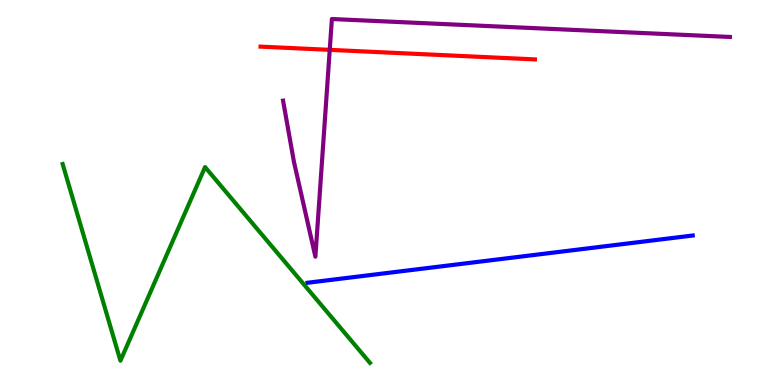[{'lines': ['blue', 'red'], 'intersections': []}, {'lines': ['green', 'red'], 'intersections': []}, {'lines': ['purple', 'red'], 'intersections': [{'x': 4.25, 'y': 8.71}]}, {'lines': ['blue', 'green'], 'intersections': []}, {'lines': ['blue', 'purple'], 'intersections': []}, {'lines': ['green', 'purple'], 'intersections': []}]